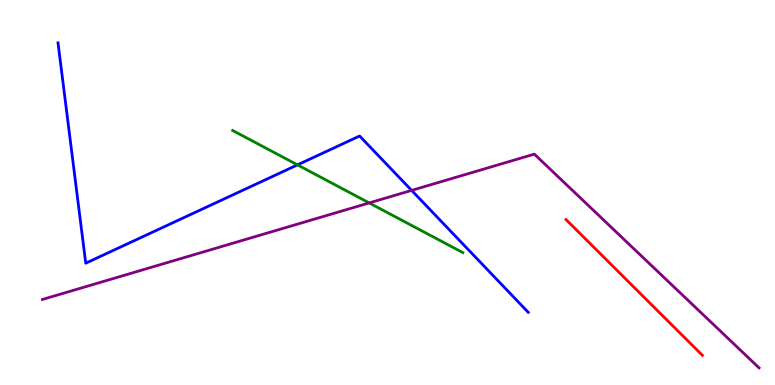[{'lines': ['blue', 'red'], 'intersections': []}, {'lines': ['green', 'red'], 'intersections': []}, {'lines': ['purple', 'red'], 'intersections': []}, {'lines': ['blue', 'green'], 'intersections': [{'x': 3.84, 'y': 5.72}]}, {'lines': ['blue', 'purple'], 'intersections': [{'x': 5.31, 'y': 5.05}]}, {'lines': ['green', 'purple'], 'intersections': [{'x': 4.76, 'y': 4.73}]}]